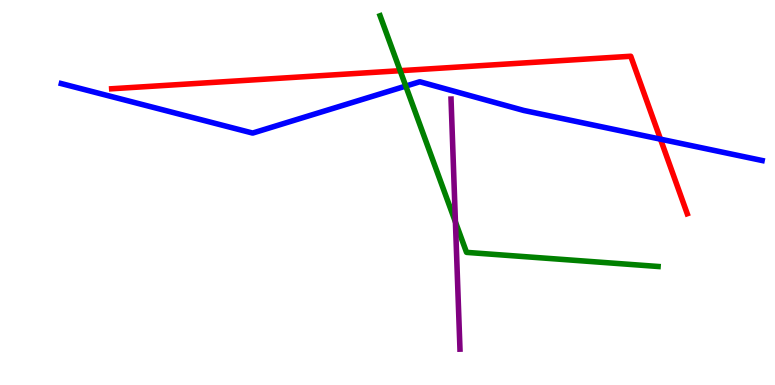[{'lines': ['blue', 'red'], 'intersections': [{'x': 8.52, 'y': 6.39}]}, {'lines': ['green', 'red'], 'intersections': [{'x': 5.16, 'y': 8.16}]}, {'lines': ['purple', 'red'], 'intersections': []}, {'lines': ['blue', 'green'], 'intersections': [{'x': 5.24, 'y': 7.76}]}, {'lines': ['blue', 'purple'], 'intersections': []}, {'lines': ['green', 'purple'], 'intersections': [{'x': 5.88, 'y': 4.23}]}]